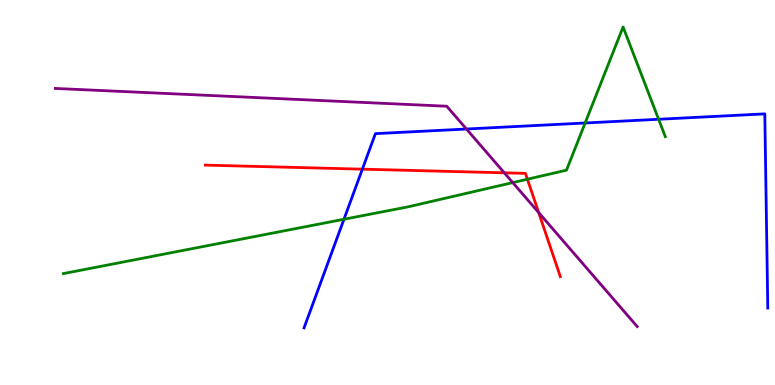[{'lines': ['blue', 'red'], 'intersections': [{'x': 4.68, 'y': 5.61}]}, {'lines': ['green', 'red'], 'intersections': [{'x': 6.81, 'y': 5.35}]}, {'lines': ['purple', 'red'], 'intersections': [{'x': 6.51, 'y': 5.51}, {'x': 6.95, 'y': 4.48}]}, {'lines': ['blue', 'green'], 'intersections': [{'x': 4.44, 'y': 4.31}, {'x': 7.55, 'y': 6.81}, {'x': 8.5, 'y': 6.9}]}, {'lines': ['blue', 'purple'], 'intersections': [{'x': 6.02, 'y': 6.65}]}, {'lines': ['green', 'purple'], 'intersections': [{'x': 6.62, 'y': 5.26}]}]